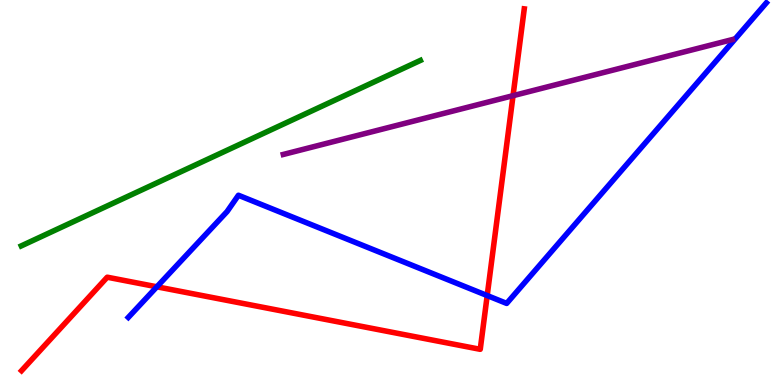[{'lines': ['blue', 'red'], 'intersections': [{'x': 2.02, 'y': 2.55}, {'x': 6.29, 'y': 2.32}]}, {'lines': ['green', 'red'], 'intersections': []}, {'lines': ['purple', 'red'], 'intersections': [{'x': 6.62, 'y': 7.51}]}, {'lines': ['blue', 'green'], 'intersections': []}, {'lines': ['blue', 'purple'], 'intersections': []}, {'lines': ['green', 'purple'], 'intersections': []}]